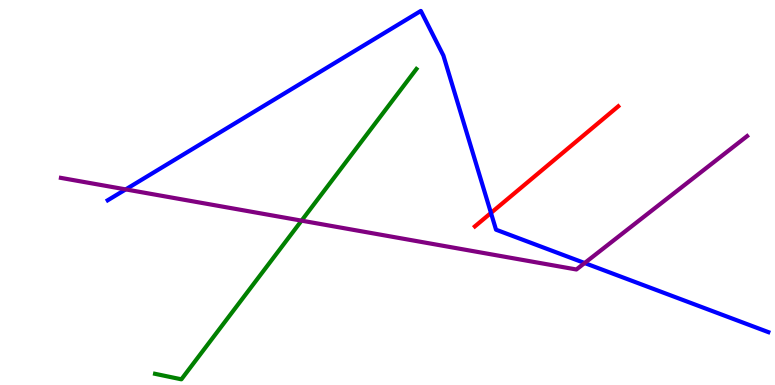[{'lines': ['blue', 'red'], 'intersections': [{'x': 6.33, 'y': 4.47}]}, {'lines': ['green', 'red'], 'intersections': []}, {'lines': ['purple', 'red'], 'intersections': []}, {'lines': ['blue', 'green'], 'intersections': []}, {'lines': ['blue', 'purple'], 'intersections': [{'x': 1.62, 'y': 5.08}, {'x': 7.54, 'y': 3.17}]}, {'lines': ['green', 'purple'], 'intersections': [{'x': 3.89, 'y': 4.27}]}]